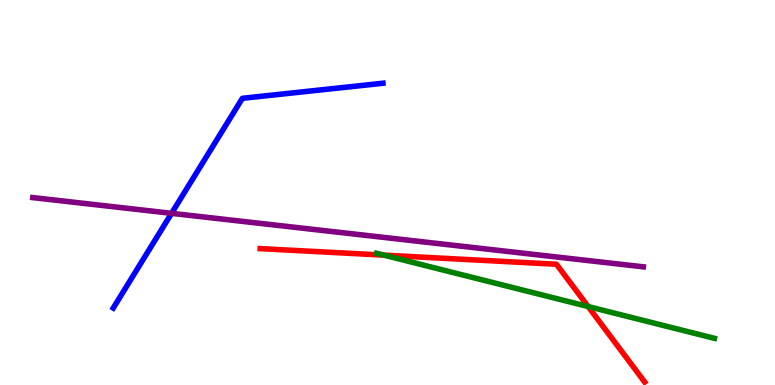[{'lines': ['blue', 'red'], 'intersections': []}, {'lines': ['green', 'red'], 'intersections': [{'x': 4.95, 'y': 3.37}, {'x': 7.59, 'y': 2.04}]}, {'lines': ['purple', 'red'], 'intersections': []}, {'lines': ['blue', 'green'], 'intersections': []}, {'lines': ['blue', 'purple'], 'intersections': [{'x': 2.21, 'y': 4.46}]}, {'lines': ['green', 'purple'], 'intersections': []}]